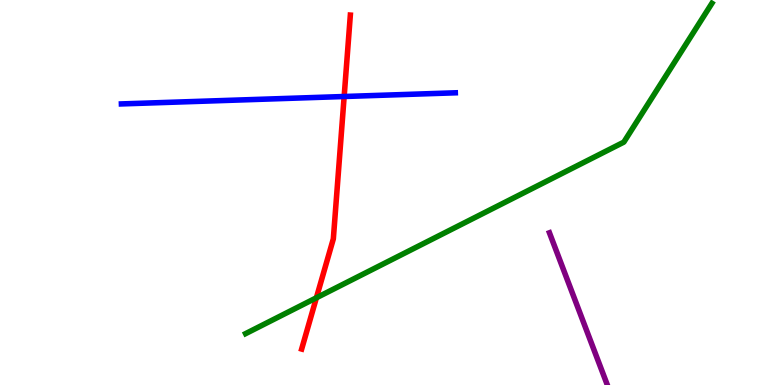[{'lines': ['blue', 'red'], 'intersections': [{'x': 4.44, 'y': 7.49}]}, {'lines': ['green', 'red'], 'intersections': [{'x': 4.08, 'y': 2.27}]}, {'lines': ['purple', 'red'], 'intersections': []}, {'lines': ['blue', 'green'], 'intersections': []}, {'lines': ['blue', 'purple'], 'intersections': []}, {'lines': ['green', 'purple'], 'intersections': []}]